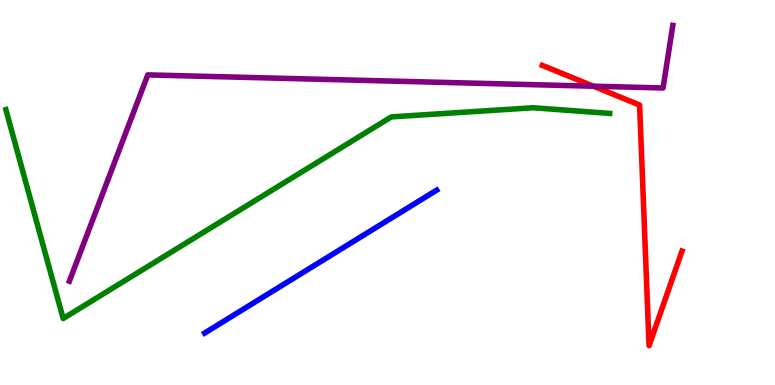[{'lines': ['blue', 'red'], 'intersections': []}, {'lines': ['green', 'red'], 'intersections': []}, {'lines': ['purple', 'red'], 'intersections': [{'x': 7.66, 'y': 7.76}]}, {'lines': ['blue', 'green'], 'intersections': []}, {'lines': ['blue', 'purple'], 'intersections': []}, {'lines': ['green', 'purple'], 'intersections': []}]